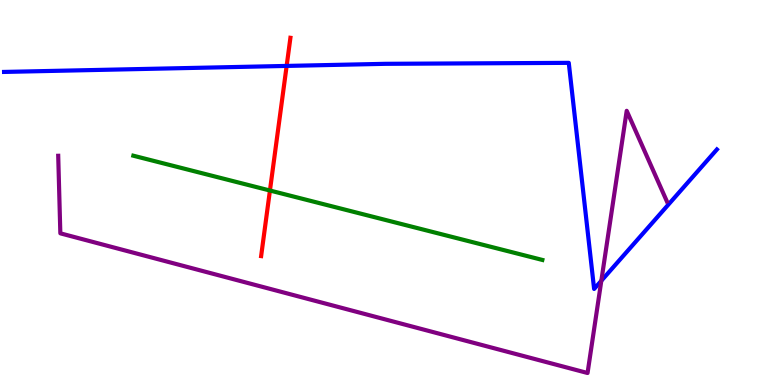[{'lines': ['blue', 'red'], 'intersections': [{'x': 3.7, 'y': 8.29}]}, {'lines': ['green', 'red'], 'intersections': [{'x': 3.48, 'y': 5.05}]}, {'lines': ['purple', 'red'], 'intersections': []}, {'lines': ['blue', 'green'], 'intersections': []}, {'lines': ['blue', 'purple'], 'intersections': [{'x': 7.76, 'y': 2.71}]}, {'lines': ['green', 'purple'], 'intersections': []}]